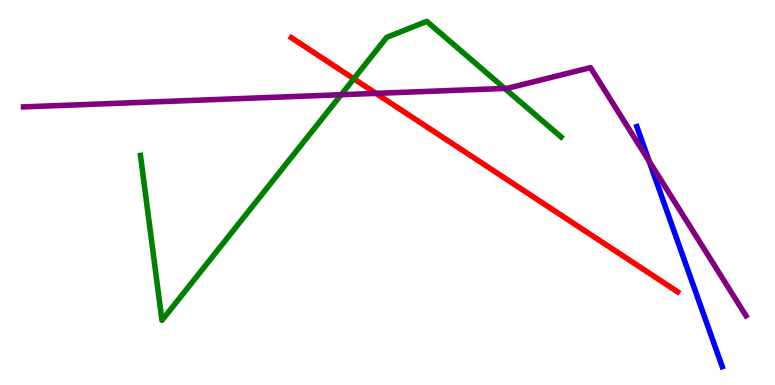[{'lines': ['blue', 'red'], 'intersections': []}, {'lines': ['green', 'red'], 'intersections': [{'x': 4.57, 'y': 7.95}]}, {'lines': ['purple', 'red'], 'intersections': [{'x': 4.85, 'y': 7.57}]}, {'lines': ['blue', 'green'], 'intersections': []}, {'lines': ['blue', 'purple'], 'intersections': [{'x': 8.38, 'y': 5.81}]}, {'lines': ['green', 'purple'], 'intersections': [{'x': 4.4, 'y': 7.54}, {'x': 6.51, 'y': 7.7}]}]